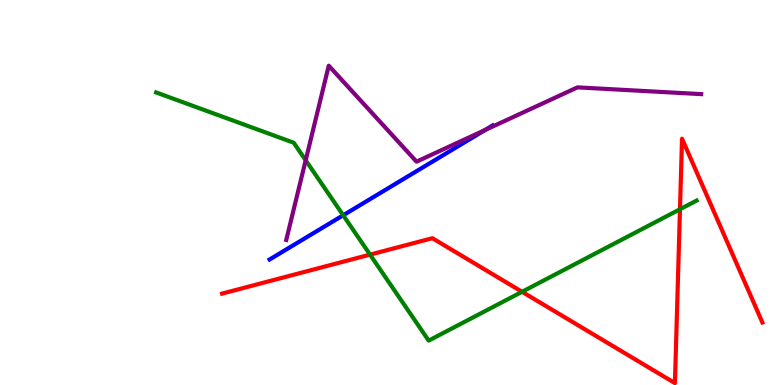[{'lines': ['blue', 'red'], 'intersections': []}, {'lines': ['green', 'red'], 'intersections': [{'x': 4.77, 'y': 3.39}, {'x': 6.74, 'y': 2.42}, {'x': 8.77, 'y': 4.56}]}, {'lines': ['purple', 'red'], 'intersections': []}, {'lines': ['blue', 'green'], 'intersections': [{'x': 4.43, 'y': 4.41}]}, {'lines': ['blue', 'purple'], 'intersections': [{'x': 6.26, 'y': 6.62}]}, {'lines': ['green', 'purple'], 'intersections': [{'x': 3.94, 'y': 5.84}]}]